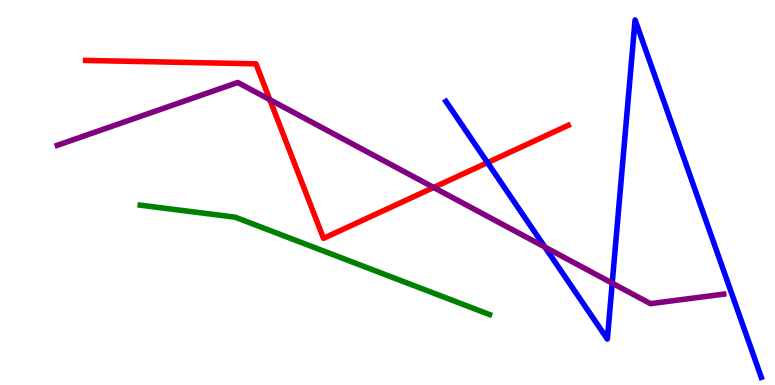[{'lines': ['blue', 'red'], 'intersections': [{'x': 6.29, 'y': 5.78}]}, {'lines': ['green', 'red'], 'intersections': []}, {'lines': ['purple', 'red'], 'intersections': [{'x': 3.48, 'y': 7.41}, {'x': 5.6, 'y': 5.13}]}, {'lines': ['blue', 'green'], 'intersections': []}, {'lines': ['blue', 'purple'], 'intersections': [{'x': 7.03, 'y': 3.58}, {'x': 7.9, 'y': 2.65}]}, {'lines': ['green', 'purple'], 'intersections': []}]